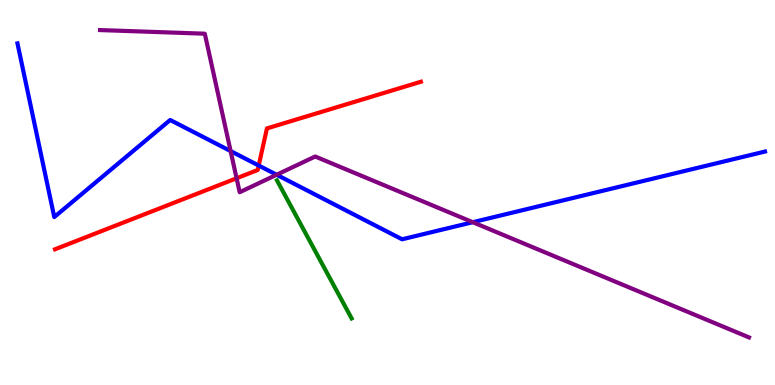[{'lines': ['blue', 'red'], 'intersections': [{'x': 3.34, 'y': 5.7}]}, {'lines': ['green', 'red'], 'intersections': []}, {'lines': ['purple', 'red'], 'intersections': [{'x': 3.05, 'y': 5.37}]}, {'lines': ['blue', 'green'], 'intersections': []}, {'lines': ['blue', 'purple'], 'intersections': [{'x': 2.98, 'y': 6.08}, {'x': 3.57, 'y': 5.46}, {'x': 6.1, 'y': 4.23}]}, {'lines': ['green', 'purple'], 'intersections': []}]